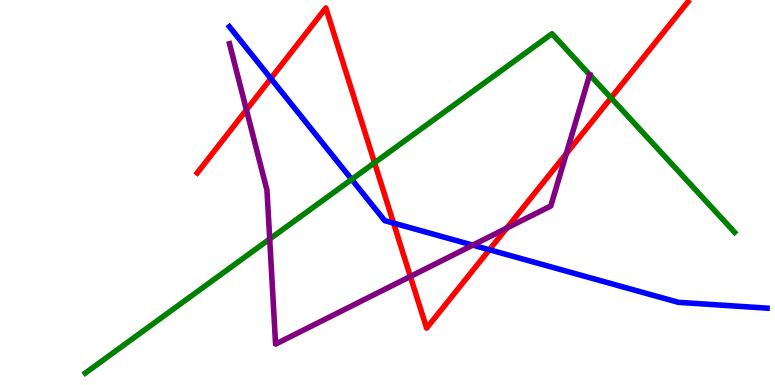[{'lines': ['blue', 'red'], 'intersections': [{'x': 3.5, 'y': 7.96}, {'x': 5.08, 'y': 4.21}, {'x': 6.31, 'y': 3.51}]}, {'lines': ['green', 'red'], 'intersections': [{'x': 4.83, 'y': 5.77}, {'x': 7.88, 'y': 7.46}]}, {'lines': ['purple', 'red'], 'intersections': [{'x': 3.18, 'y': 7.15}, {'x': 5.29, 'y': 2.82}, {'x': 6.54, 'y': 4.08}, {'x': 7.31, 'y': 6.01}]}, {'lines': ['blue', 'green'], 'intersections': [{'x': 4.54, 'y': 5.34}]}, {'lines': ['blue', 'purple'], 'intersections': [{'x': 6.1, 'y': 3.63}]}, {'lines': ['green', 'purple'], 'intersections': [{'x': 3.48, 'y': 3.79}, {'x': 7.61, 'y': 8.06}]}]